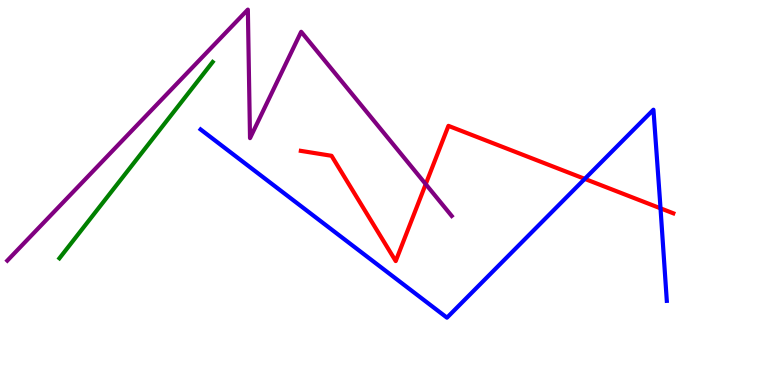[{'lines': ['blue', 'red'], 'intersections': [{'x': 7.55, 'y': 5.35}, {'x': 8.52, 'y': 4.59}]}, {'lines': ['green', 'red'], 'intersections': []}, {'lines': ['purple', 'red'], 'intersections': [{'x': 5.49, 'y': 5.22}]}, {'lines': ['blue', 'green'], 'intersections': []}, {'lines': ['blue', 'purple'], 'intersections': []}, {'lines': ['green', 'purple'], 'intersections': []}]